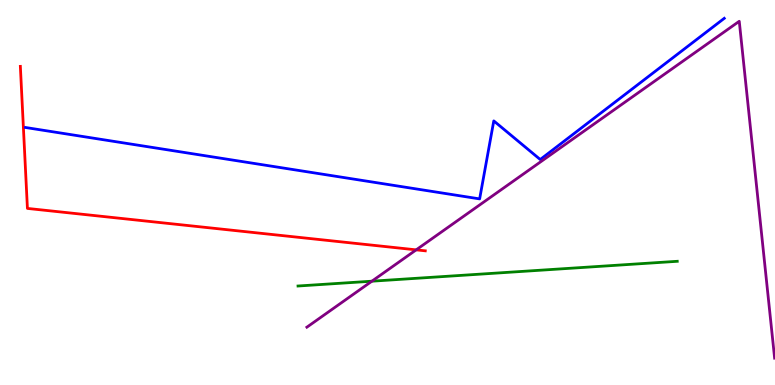[{'lines': ['blue', 'red'], 'intersections': []}, {'lines': ['green', 'red'], 'intersections': []}, {'lines': ['purple', 'red'], 'intersections': [{'x': 5.37, 'y': 3.51}]}, {'lines': ['blue', 'green'], 'intersections': []}, {'lines': ['blue', 'purple'], 'intersections': []}, {'lines': ['green', 'purple'], 'intersections': [{'x': 4.8, 'y': 2.7}]}]